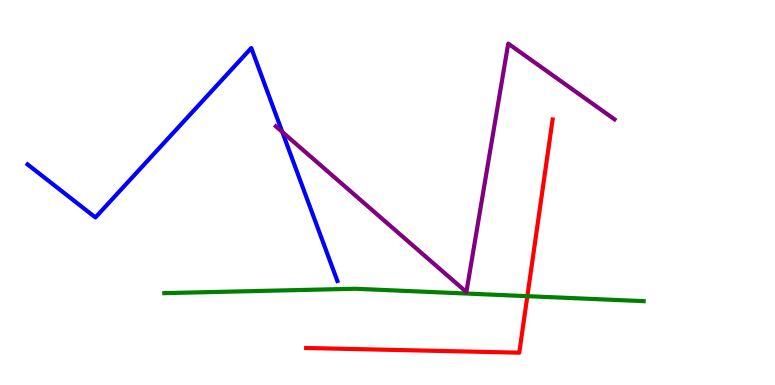[{'lines': ['blue', 'red'], 'intersections': []}, {'lines': ['green', 'red'], 'intersections': [{'x': 6.8, 'y': 2.31}]}, {'lines': ['purple', 'red'], 'intersections': []}, {'lines': ['blue', 'green'], 'intersections': []}, {'lines': ['blue', 'purple'], 'intersections': [{'x': 3.64, 'y': 6.57}]}, {'lines': ['green', 'purple'], 'intersections': []}]